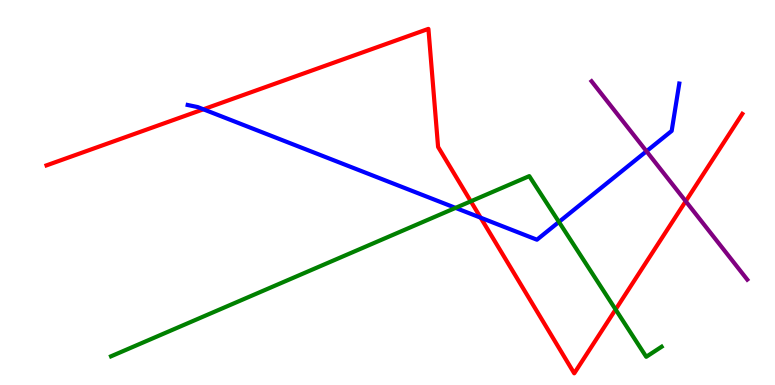[{'lines': ['blue', 'red'], 'intersections': [{'x': 2.62, 'y': 7.16}, {'x': 6.2, 'y': 4.35}]}, {'lines': ['green', 'red'], 'intersections': [{'x': 6.07, 'y': 4.77}, {'x': 7.94, 'y': 1.96}]}, {'lines': ['purple', 'red'], 'intersections': [{'x': 8.85, 'y': 4.77}]}, {'lines': ['blue', 'green'], 'intersections': [{'x': 5.88, 'y': 4.6}, {'x': 7.21, 'y': 4.24}]}, {'lines': ['blue', 'purple'], 'intersections': [{'x': 8.34, 'y': 6.07}]}, {'lines': ['green', 'purple'], 'intersections': []}]